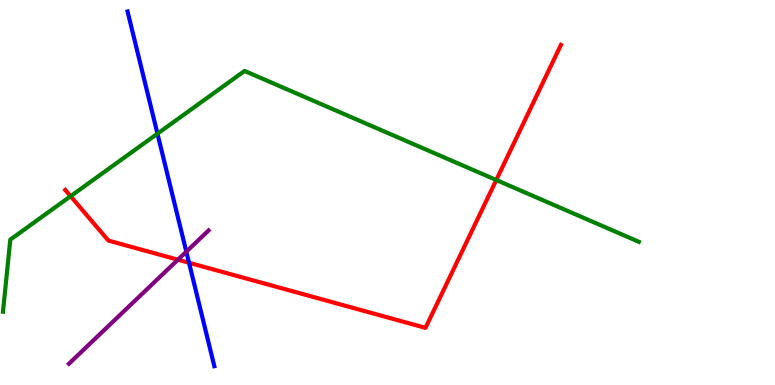[{'lines': ['blue', 'red'], 'intersections': [{'x': 2.44, 'y': 3.18}]}, {'lines': ['green', 'red'], 'intersections': [{'x': 0.911, 'y': 4.9}, {'x': 6.4, 'y': 5.32}]}, {'lines': ['purple', 'red'], 'intersections': [{'x': 2.3, 'y': 3.25}]}, {'lines': ['blue', 'green'], 'intersections': [{'x': 2.03, 'y': 6.53}]}, {'lines': ['blue', 'purple'], 'intersections': [{'x': 2.4, 'y': 3.46}]}, {'lines': ['green', 'purple'], 'intersections': []}]